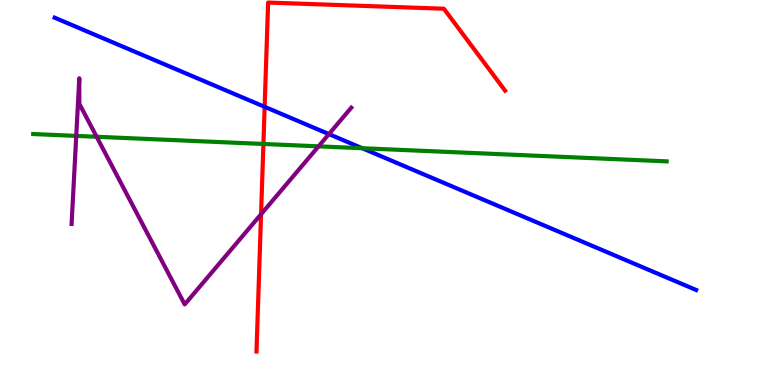[{'lines': ['blue', 'red'], 'intersections': [{'x': 3.41, 'y': 7.23}]}, {'lines': ['green', 'red'], 'intersections': [{'x': 3.4, 'y': 6.26}]}, {'lines': ['purple', 'red'], 'intersections': [{'x': 3.37, 'y': 4.44}]}, {'lines': ['blue', 'green'], 'intersections': [{'x': 4.67, 'y': 6.15}]}, {'lines': ['blue', 'purple'], 'intersections': [{'x': 4.24, 'y': 6.52}]}, {'lines': ['green', 'purple'], 'intersections': [{'x': 0.984, 'y': 6.47}, {'x': 1.25, 'y': 6.45}, {'x': 4.11, 'y': 6.2}]}]